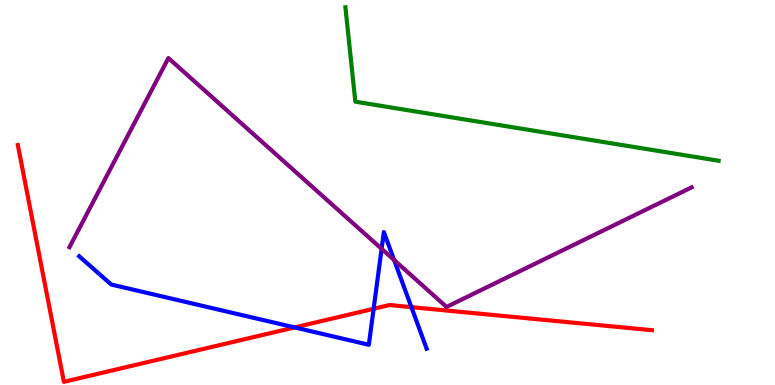[{'lines': ['blue', 'red'], 'intersections': [{'x': 3.8, 'y': 1.5}, {'x': 4.82, 'y': 1.98}, {'x': 5.31, 'y': 2.02}]}, {'lines': ['green', 'red'], 'intersections': []}, {'lines': ['purple', 'red'], 'intersections': []}, {'lines': ['blue', 'green'], 'intersections': []}, {'lines': ['blue', 'purple'], 'intersections': [{'x': 4.92, 'y': 3.54}, {'x': 5.09, 'y': 3.25}]}, {'lines': ['green', 'purple'], 'intersections': []}]